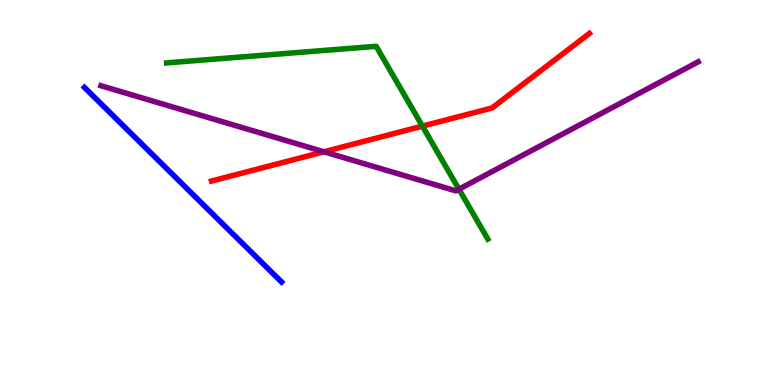[{'lines': ['blue', 'red'], 'intersections': []}, {'lines': ['green', 'red'], 'intersections': [{'x': 5.45, 'y': 6.72}]}, {'lines': ['purple', 'red'], 'intersections': [{'x': 4.18, 'y': 6.06}]}, {'lines': ['blue', 'green'], 'intersections': []}, {'lines': ['blue', 'purple'], 'intersections': []}, {'lines': ['green', 'purple'], 'intersections': [{'x': 5.92, 'y': 5.08}]}]